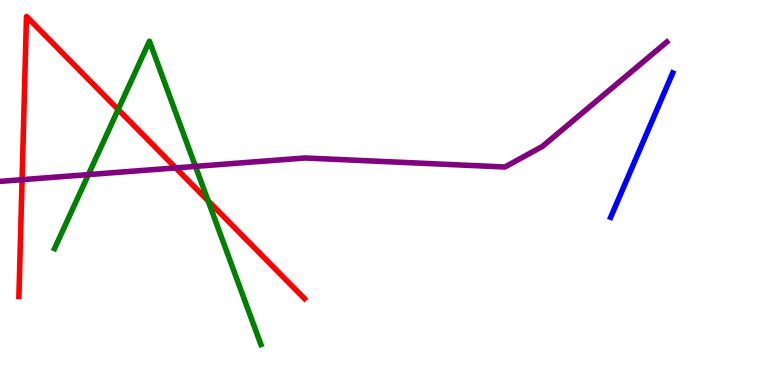[{'lines': ['blue', 'red'], 'intersections': []}, {'lines': ['green', 'red'], 'intersections': [{'x': 1.52, 'y': 7.16}, {'x': 2.69, 'y': 4.78}]}, {'lines': ['purple', 'red'], 'intersections': [{'x': 0.285, 'y': 5.33}, {'x': 2.27, 'y': 5.64}]}, {'lines': ['blue', 'green'], 'intersections': []}, {'lines': ['blue', 'purple'], 'intersections': []}, {'lines': ['green', 'purple'], 'intersections': [{'x': 1.14, 'y': 5.47}, {'x': 2.52, 'y': 5.68}]}]